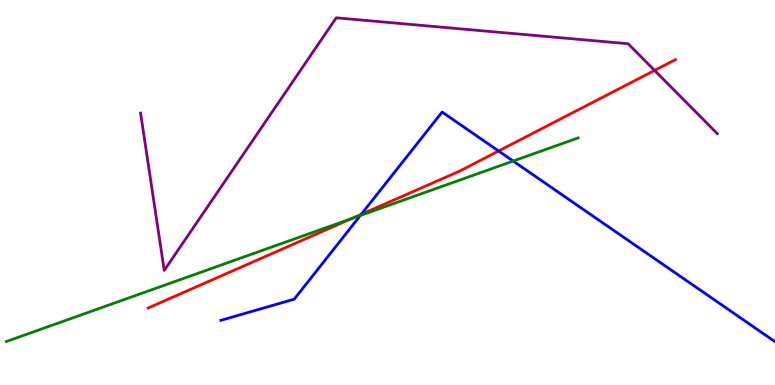[{'lines': ['blue', 'red'], 'intersections': [{'x': 4.66, 'y': 4.43}, {'x': 6.43, 'y': 6.08}]}, {'lines': ['green', 'red'], 'intersections': [{'x': 4.54, 'y': 4.32}]}, {'lines': ['purple', 'red'], 'intersections': [{'x': 8.45, 'y': 8.17}]}, {'lines': ['blue', 'green'], 'intersections': [{'x': 4.65, 'y': 4.4}, {'x': 6.62, 'y': 5.82}]}, {'lines': ['blue', 'purple'], 'intersections': []}, {'lines': ['green', 'purple'], 'intersections': []}]